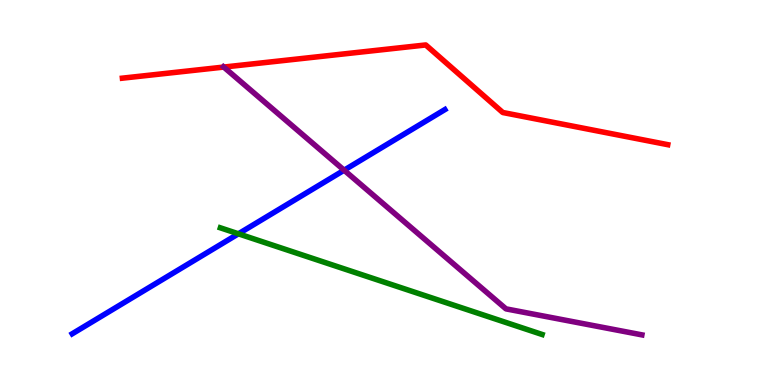[{'lines': ['blue', 'red'], 'intersections': []}, {'lines': ['green', 'red'], 'intersections': []}, {'lines': ['purple', 'red'], 'intersections': [{'x': 2.89, 'y': 8.26}]}, {'lines': ['blue', 'green'], 'intersections': [{'x': 3.08, 'y': 3.93}]}, {'lines': ['blue', 'purple'], 'intersections': [{'x': 4.44, 'y': 5.58}]}, {'lines': ['green', 'purple'], 'intersections': []}]